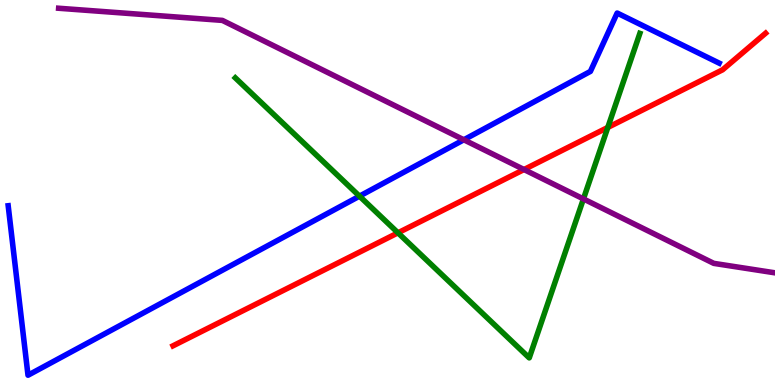[{'lines': ['blue', 'red'], 'intersections': []}, {'lines': ['green', 'red'], 'intersections': [{'x': 5.14, 'y': 3.95}, {'x': 7.84, 'y': 6.69}]}, {'lines': ['purple', 'red'], 'intersections': [{'x': 6.76, 'y': 5.6}]}, {'lines': ['blue', 'green'], 'intersections': [{'x': 4.64, 'y': 4.91}]}, {'lines': ['blue', 'purple'], 'intersections': [{'x': 5.98, 'y': 6.37}]}, {'lines': ['green', 'purple'], 'intersections': [{'x': 7.53, 'y': 4.83}]}]